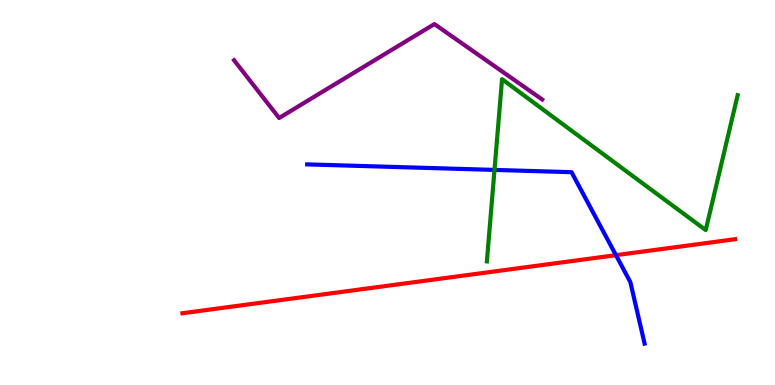[{'lines': ['blue', 'red'], 'intersections': [{'x': 7.95, 'y': 3.37}]}, {'lines': ['green', 'red'], 'intersections': []}, {'lines': ['purple', 'red'], 'intersections': []}, {'lines': ['blue', 'green'], 'intersections': [{'x': 6.38, 'y': 5.59}]}, {'lines': ['blue', 'purple'], 'intersections': []}, {'lines': ['green', 'purple'], 'intersections': []}]